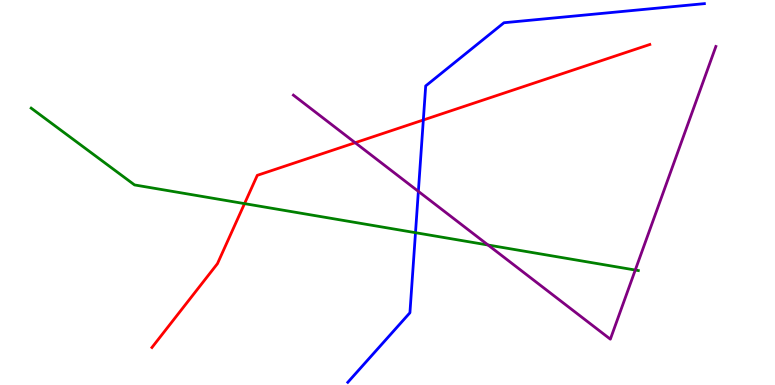[{'lines': ['blue', 'red'], 'intersections': [{'x': 5.46, 'y': 6.88}]}, {'lines': ['green', 'red'], 'intersections': [{'x': 3.16, 'y': 4.71}]}, {'lines': ['purple', 'red'], 'intersections': [{'x': 4.58, 'y': 6.29}]}, {'lines': ['blue', 'green'], 'intersections': [{'x': 5.36, 'y': 3.96}]}, {'lines': ['blue', 'purple'], 'intersections': [{'x': 5.4, 'y': 5.03}]}, {'lines': ['green', 'purple'], 'intersections': [{'x': 6.3, 'y': 3.64}, {'x': 8.2, 'y': 2.99}]}]